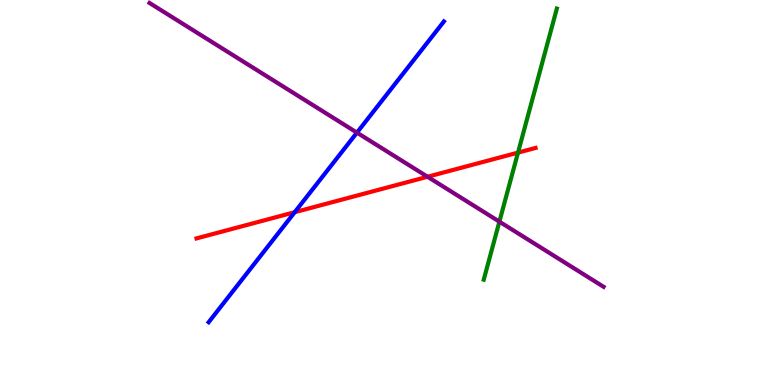[{'lines': ['blue', 'red'], 'intersections': [{'x': 3.8, 'y': 4.49}]}, {'lines': ['green', 'red'], 'intersections': [{'x': 6.68, 'y': 6.04}]}, {'lines': ['purple', 'red'], 'intersections': [{'x': 5.52, 'y': 5.41}]}, {'lines': ['blue', 'green'], 'intersections': []}, {'lines': ['blue', 'purple'], 'intersections': [{'x': 4.61, 'y': 6.56}]}, {'lines': ['green', 'purple'], 'intersections': [{'x': 6.44, 'y': 4.24}]}]